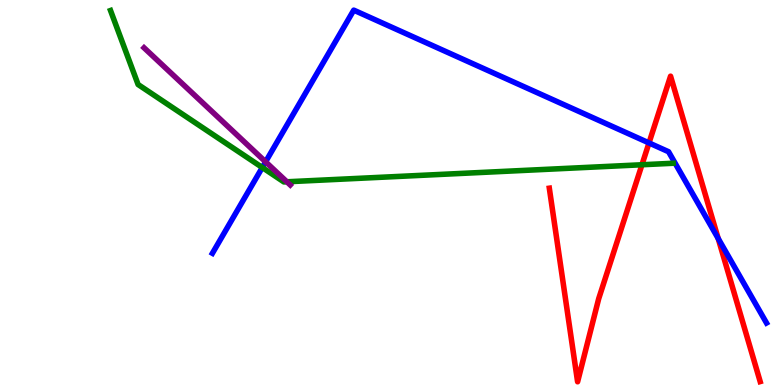[{'lines': ['blue', 'red'], 'intersections': [{'x': 8.37, 'y': 6.29}, {'x': 9.27, 'y': 3.81}]}, {'lines': ['green', 'red'], 'intersections': [{'x': 8.28, 'y': 5.72}]}, {'lines': ['purple', 'red'], 'intersections': []}, {'lines': ['blue', 'green'], 'intersections': [{'x': 3.38, 'y': 5.65}]}, {'lines': ['blue', 'purple'], 'intersections': [{'x': 3.43, 'y': 5.8}]}, {'lines': ['green', 'purple'], 'intersections': [{'x': 3.7, 'y': 5.28}]}]